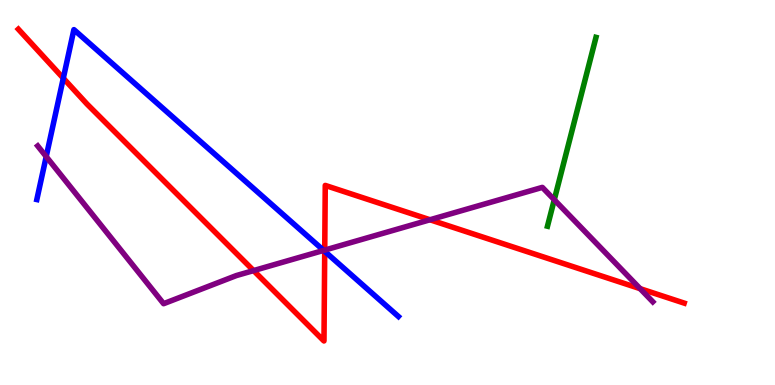[{'lines': ['blue', 'red'], 'intersections': [{'x': 0.817, 'y': 7.97}, {'x': 4.19, 'y': 3.47}]}, {'lines': ['green', 'red'], 'intersections': []}, {'lines': ['purple', 'red'], 'intersections': [{'x': 3.27, 'y': 2.97}, {'x': 4.19, 'y': 3.5}, {'x': 5.55, 'y': 4.29}, {'x': 8.26, 'y': 2.5}]}, {'lines': ['blue', 'green'], 'intersections': []}, {'lines': ['blue', 'purple'], 'intersections': [{'x': 0.596, 'y': 5.93}, {'x': 4.18, 'y': 3.5}]}, {'lines': ['green', 'purple'], 'intersections': [{'x': 7.15, 'y': 4.81}]}]